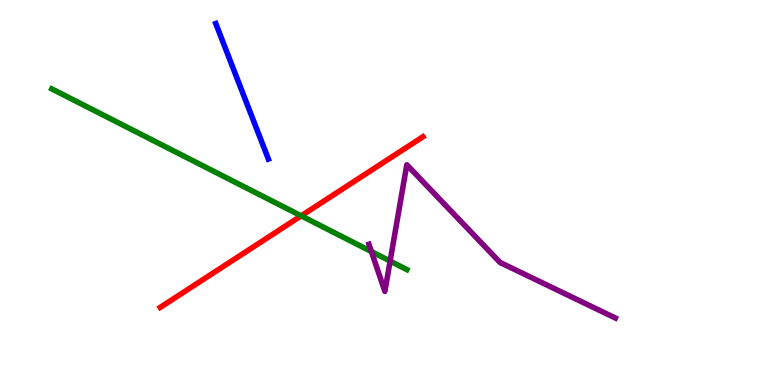[{'lines': ['blue', 'red'], 'intersections': []}, {'lines': ['green', 'red'], 'intersections': [{'x': 3.89, 'y': 4.39}]}, {'lines': ['purple', 'red'], 'intersections': []}, {'lines': ['blue', 'green'], 'intersections': []}, {'lines': ['blue', 'purple'], 'intersections': []}, {'lines': ['green', 'purple'], 'intersections': [{'x': 4.79, 'y': 3.47}, {'x': 5.03, 'y': 3.22}]}]